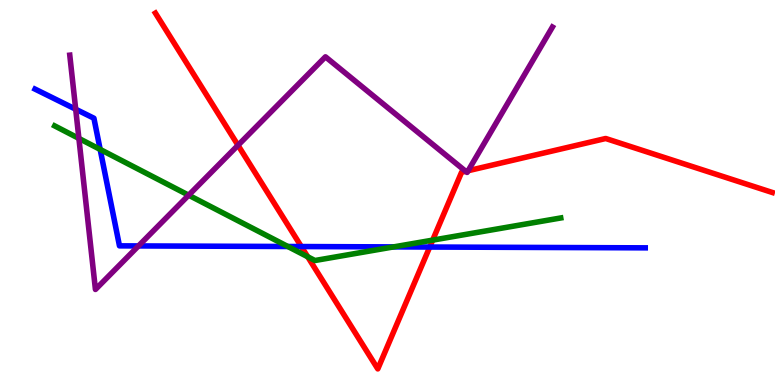[{'lines': ['blue', 'red'], 'intersections': [{'x': 3.89, 'y': 3.6}, {'x': 5.54, 'y': 3.58}]}, {'lines': ['green', 'red'], 'intersections': [{'x': 3.97, 'y': 3.33}, {'x': 5.58, 'y': 3.76}]}, {'lines': ['purple', 'red'], 'intersections': [{'x': 3.07, 'y': 6.23}, {'x': 6.01, 'y': 5.55}, {'x': 6.04, 'y': 5.57}]}, {'lines': ['blue', 'green'], 'intersections': [{'x': 1.29, 'y': 6.12}, {'x': 3.71, 'y': 3.6}, {'x': 5.08, 'y': 3.59}]}, {'lines': ['blue', 'purple'], 'intersections': [{'x': 0.977, 'y': 7.16}, {'x': 1.79, 'y': 3.61}]}, {'lines': ['green', 'purple'], 'intersections': [{'x': 1.02, 'y': 6.4}, {'x': 2.43, 'y': 4.93}]}]